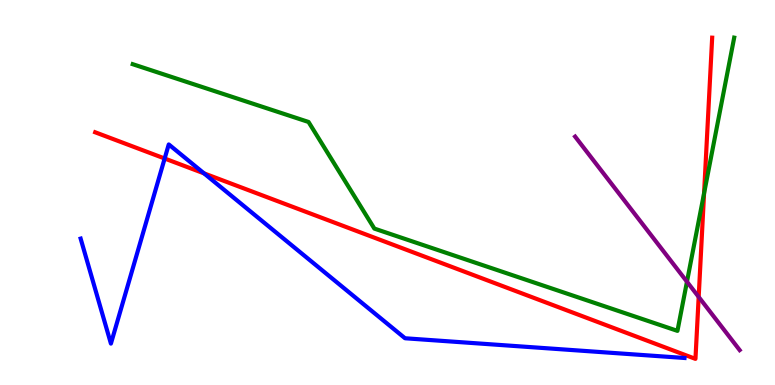[{'lines': ['blue', 'red'], 'intersections': [{'x': 2.12, 'y': 5.88}, {'x': 2.63, 'y': 5.5}]}, {'lines': ['green', 'red'], 'intersections': [{'x': 9.08, 'y': 4.98}]}, {'lines': ['purple', 'red'], 'intersections': [{'x': 9.02, 'y': 2.29}]}, {'lines': ['blue', 'green'], 'intersections': []}, {'lines': ['blue', 'purple'], 'intersections': []}, {'lines': ['green', 'purple'], 'intersections': [{'x': 8.86, 'y': 2.68}]}]